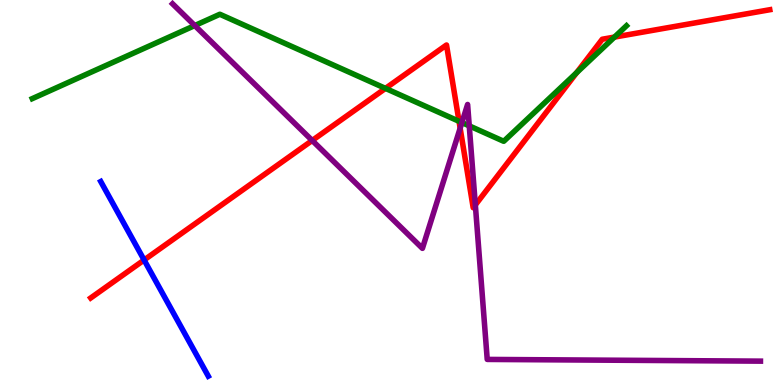[{'lines': ['blue', 'red'], 'intersections': [{'x': 1.86, 'y': 3.25}]}, {'lines': ['green', 'red'], 'intersections': [{'x': 4.97, 'y': 7.7}, {'x': 5.92, 'y': 6.85}, {'x': 7.44, 'y': 8.11}, {'x': 7.93, 'y': 9.04}]}, {'lines': ['purple', 'red'], 'intersections': [{'x': 4.03, 'y': 6.35}, {'x': 5.94, 'y': 6.67}, {'x': 6.13, 'y': 4.68}]}, {'lines': ['blue', 'green'], 'intersections': []}, {'lines': ['blue', 'purple'], 'intersections': []}, {'lines': ['green', 'purple'], 'intersections': [{'x': 2.51, 'y': 9.34}, {'x': 5.96, 'y': 6.82}, {'x': 6.05, 'y': 6.73}]}]